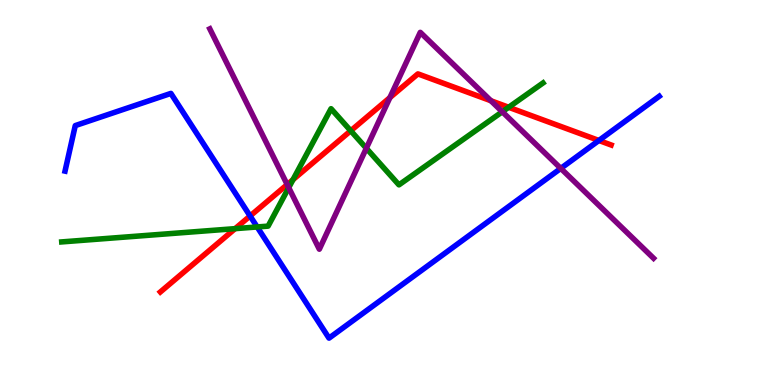[{'lines': ['blue', 'red'], 'intersections': [{'x': 3.23, 'y': 4.39}, {'x': 7.73, 'y': 6.35}]}, {'lines': ['green', 'red'], 'intersections': [{'x': 3.03, 'y': 4.06}, {'x': 3.78, 'y': 5.33}, {'x': 4.53, 'y': 6.6}, {'x': 6.56, 'y': 7.21}]}, {'lines': ['purple', 'red'], 'intersections': [{'x': 3.71, 'y': 5.21}, {'x': 5.03, 'y': 7.47}, {'x': 6.33, 'y': 7.38}]}, {'lines': ['blue', 'green'], 'intersections': [{'x': 3.32, 'y': 4.1}]}, {'lines': ['blue', 'purple'], 'intersections': [{'x': 7.24, 'y': 5.63}]}, {'lines': ['green', 'purple'], 'intersections': [{'x': 3.73, 'y': 5.13}, {'x': 4.73, 'y': 6.15}, {'x': 6.48, 'y': 7.1}]}]